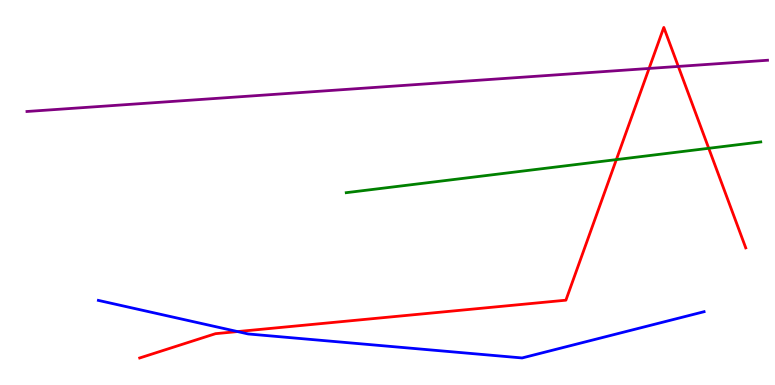[{'lines': ['blue', 'red'], 'intersections': [{'x': 3.07, 'y': 1.39}]}, {'lines': ['green', 'red'], 'intersections': [{'x': 7.95, 'y': 5.85}, {'x': 9.14, 'y': 6.15}]}, {'lines': ['purple', 'red'], 'intersections': [{'x': 8.38, 'y': 8.22}, {'x': 8.75, 'y': 8.27}]}, {'lines': ['blue', 'green'], 'intersections': []}, {'lines': ['blue', 'purple'], 'intersections': []}, {'lines': ['green', 'purple'], 'intersections': []}]